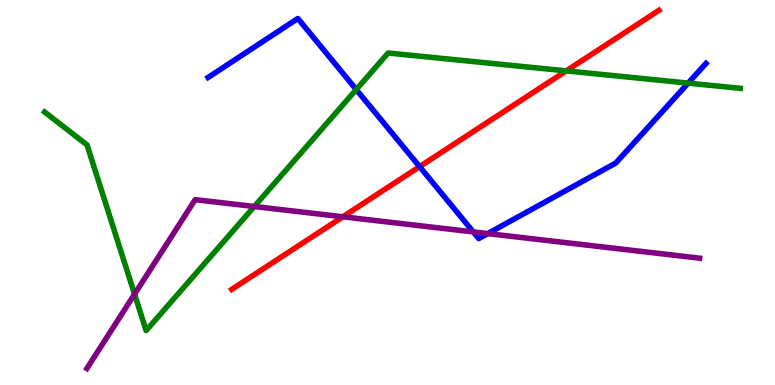[{'lines': ['blue', 'red'], 'intersections': [{'x': 5.41, 'y': 5.67}]}, {'lines': ['green', 'red'], 'intersections': [{'x': 7.31, 'y': 8.16}]}, {'lines': ['purple', 'red'], 'intersections': [{'x': 4.42, 'y': 4.37}]}, {'lines': ['blue', 'green'], 'intersections': [{'x': 4.6, 'y': 7.67}, {'x': 8.88, 'y': 7.84}]}, {'lines': ['blue', 'purple'], 'intersections': [{'x': 6.11, 'y': 3.98}, {'x': 6.29, 'y': 3.93}]}, {'lines': ['green', 'purple'], 'intersections': [{'x': 1.74, 'y': 2.36}, {'x': 3.28, 'y': 4.64}]}]